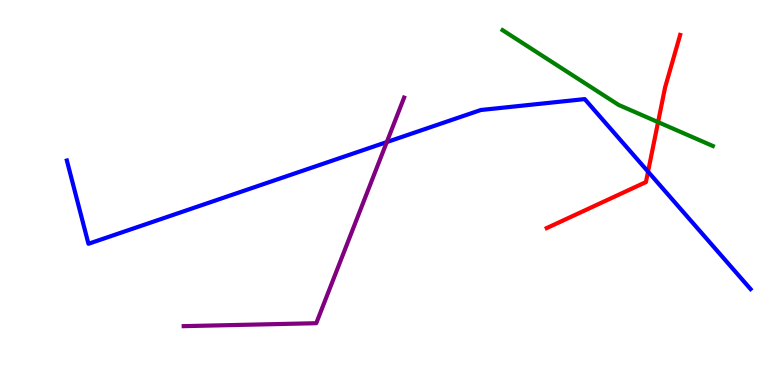[{'lines': ['blue', 'red'], 'intersections': [{'x': 8.36, 'y': 5.54}]}, {'lines': ['green', 'red'], 'intersections': [{'x': 8.49, 'y': 6.83}]}, {'lines': ['purple', 'red'], 'intersections': []}, {'lines': ['blue', 'green'], 'intersections': []}, {'lines': ['blue', 'purple'], 'intersections': [{'x': 4.99, 'y': 6.31}]}, {'lines': ['green', 'purple'], 'intersections': []}]